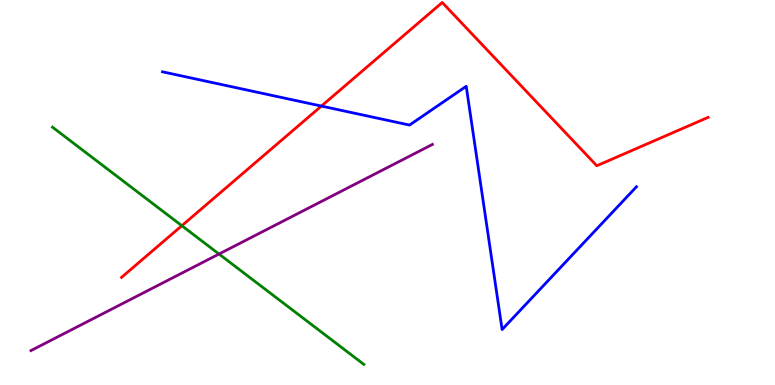[{'lines': ['blue', 'red'], 'intersections': [{'x': 4.15, 'y': 7.25}]}, {'lines': ['green', 'red'], 'intersections': [{'x': 2.35, 'y': 4.14}]}, {'lines': ['purple', 'red'], 'intersections': []}, {'lines': ['blue', 'green'], 'intersections': []}, {'lines': ['blue', 'purple'], 'intersections': []}, {'lines': ['green', 'purple'], 'intersections': [{'x': 2.83, 'y': 3.4}]}]